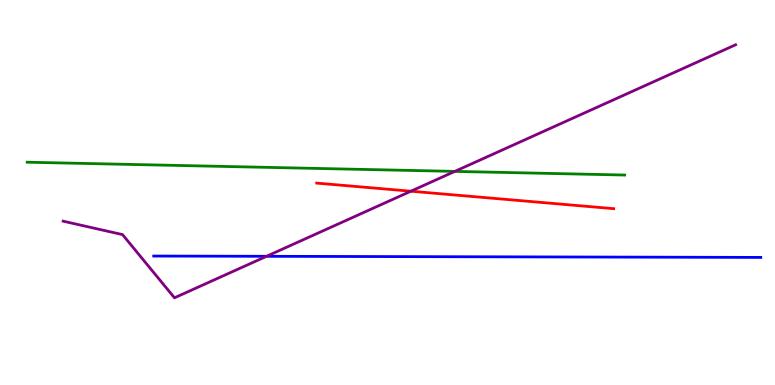[{'lines': ['blue', 'red'], 'intersections': []}, {'lines': ['green', 'red'], 'intersections': []}, {'lines': ['purple', 'red'], 'intersections': [{'x': 5.3, 'y': 5.03}]}, {'lines': ['blue', 'green'], 'intersections': []}, {'lines': ['blue', 'purple'], 'intersections': [{'x': 3.44, 'y': 3.34}]}, {'lines': ['green', 'purple'], 'intersections': [{'x': 5.87, 'y': 5.55}]}]